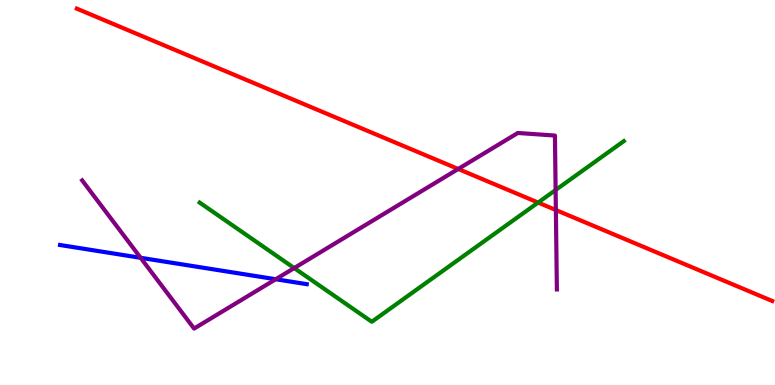[{'lines': ['blue', 'red'], 'intersections': []}, {'lines': ['green', 'red'], 'intersections': [{'x': 6.94, 'y': 4.74}]}, {'lines': ['purple', 'red'], 'intersections': [{'x': 5.91, 'y': 5.61}, {'x': 7.17, 'y': 4.54}]}, {'lines': ['blue', 'green'], 'intersections': []}, {'lines': ['blue', 'purple'], 'intersections': [{'x': 1.81, 'y': 3.3}, {'x': 3.56, 'y': 2.75}]}, {'lines': ['green', 'purple'], 'intersections': [{'x': 3.8, 'y': 3.04}, {'x': 7.17, 'y': 5.06}]}]